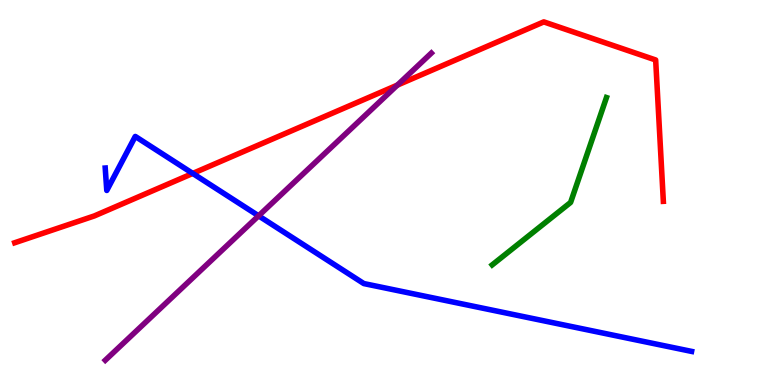[{'lines': ['blue', 'red'], 'intersections': [{'x': 2.49, 'y': 5.5}]}, {'lines': ['green', 'red'], 'intersections': []}, {'lines': ['purple', 'red'], 'intersections': [{'x': 5.13, 'y': 7.79}]}, {'lines': ['blue', 'green'], 'intersections': []}, {'lines': ['blue', 'purple'], 'intersections': [{'x': 3.34, 'y': 4.39}]}, {'lines': ['green', 'purple'], 'intersections': []}]